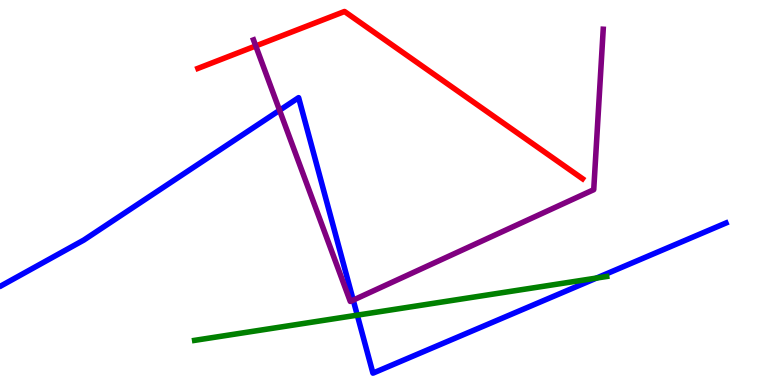[{'lines': ['blue', 'red'], 'intersections': []}, {'lines': ['green', 'red'], 'intersections': []}, {'lines': ['purple', 'red'], 'intersections': [{'x': 3.3, 'y': 8.81}]}, {'lines': ['blue', 'green'], 'intersections': [{'x': 4.61, 'y': 1.81}, {'x': 7.7, 'y': 2.78}]}, {'lines': ['blue', 'purple'], 'intersections': [{'x': 3.61, 'y': 7.14}, {'x': 4.56, 'y': 2.21}]}, {'lines': ['green', 'purple'], 'intersections': []}]